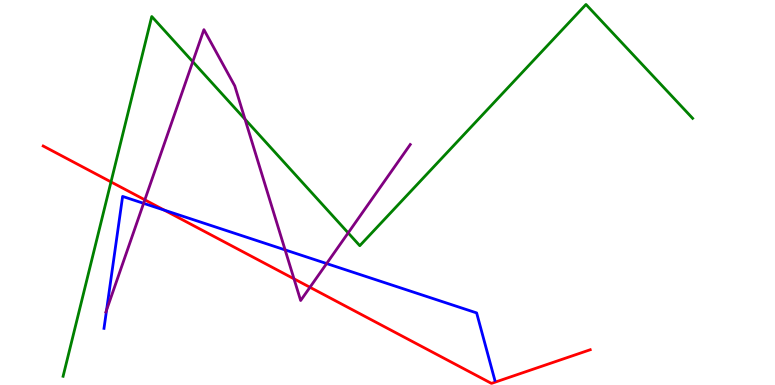[{'lines': ['blue', 'red'], 'intersections': [{'x': 2.12, 'y': 4.54}]}, {'lines': ['green', 'red'], 'intersections': [{'x': 1.43, 'y': 5.27}]}, {'lines': ['purple', 'red'], 'intersections': [{'x': 1.87, 'y': 4.81}, {'x': 3.79, 'y': 2.76}, {'x': 4.0, 'y': 2.54}]}, {'lines': ['blue', 'green'], 'intersections': []}, {'lines': ['blue', 'purple'], 'intersections': [{'x': 1.38, 'y': 1.95}, {'x': 1.85, 'y': 4.72}, {'x': 3.68, 'y': 3.51}, {'x': 4.21, 'y': 3.15}]}, {'lines': ['green', 'purple'], 'intersections': [{'x': 2.49, 'y': 8.4}, {'x': 3.16, 'y': 6.9}, {'x': 4.49, 'y': 3.95}]}]